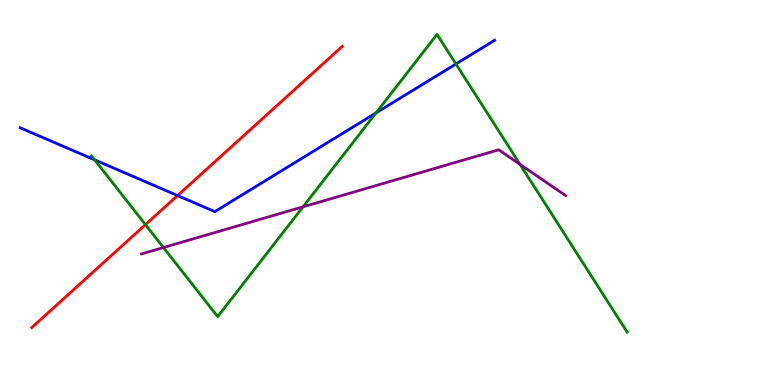[{'lines': ['blue', 'red'], 'intersections': [{'x': 2.29, 'y': 4.92}]}, {'lines': ['green', 'red'], 'intersections': [{'x': 1.88, 'y': 4.17}]}, {'lines': ['purple', 'red'], 'intersections': []}, {'lines': ['blue', 'green'], 'intersections': [{'x': 1.22, 'y': 5.85}, {'x': 4.85, 'y': 7.07}, {'x': 5.88, 'y': 8.34}]}, {'lines': ['blue', 'purple'], 'intersections': []}, {'lines': ['green', 'purple'], 'intersections': [{'x': 2.11, 'y': 3.57}, {'x': 3.91, 'y': 4.63}, {'x': 6.71, 'y': 5.73}]}]